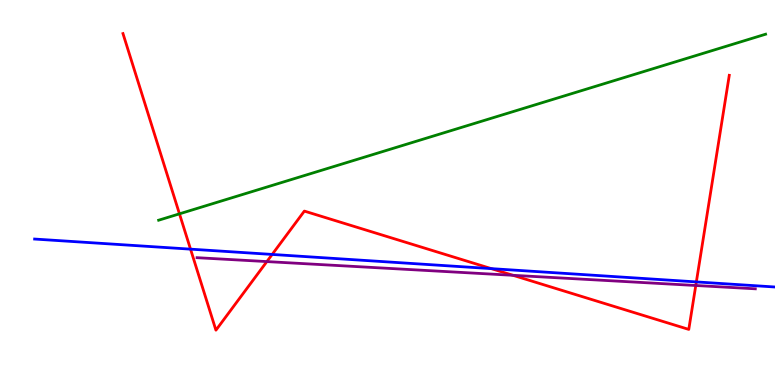[{'lines': ['blue', 'red'], 'intersections': [{'x': 2.46, 'y': 3.53}, {'x': 3.51, 'y': 3.39}, {'x': 6.34, 'y': 3.02}, {'x': 8.99, 'y': 2.68}]}, {'lines': ['green', 'red'], 'intersections': [{'x': 2.32, 'y': 4.45}]}, {'lines': ['purple', 'red'], 'intersections': [{'x': 3.44, 'y': 3.21}, {'x': 6.62, 'y': 2.85}, {'x': 8.98, 'y': 2.58}]}, {'lines': ['blue', 'green'], 'intersections': []}, {'lines': ['blue', 'purple'], 'intersections': []}, {'lines': ['green', 'purple'], 'intersections': []}]